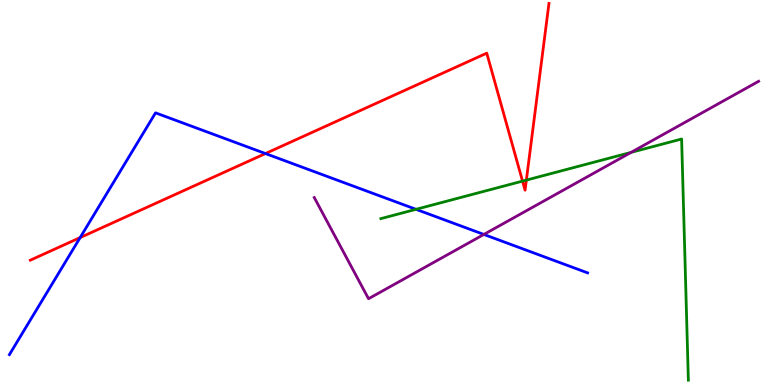[{'lines': ['blue', 'red'], 'intersections': [{'x': 1.03, 'y': 3.83}, {'x': 3.43, 'y': 6.01}]}, {'lines': ['green', 'red'], 'intersections': [{'x': 6.74, 'y': 5.3}, {'x': 6.79, 'y': 5.32}]}, {'lines': ['purple', 'red'], 'intersections': []}, {'lines': ['blue', 'green'], 'intersections': [{'x': 5.37, 'y': 4.56}]}, {'lines': ['blue', 'purple'], 'intersections': [{'x': 6.24, 'y': 3.91}]}, {'lines': ['green', 'purple'], 'intersections': [{'x': 8.14, 'y': 6.04}]}]